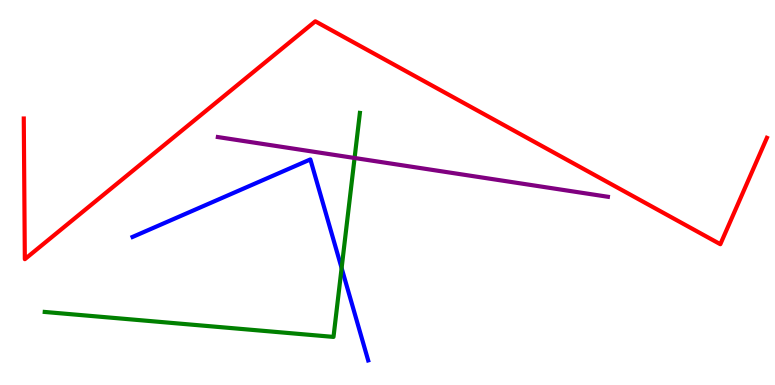[{'lines': ['blue', 'red'], 'intersections': []}, {'lines': ['green', 'red'], 'intersections': []}, {'lines': ['purple', 'red'], 'intersections': []}, {'lines': ['blue', 'green'], 'intersections': [{'x': 4.41, 'y': 3.04}]}, {'lines': ['blue', 'purple'], 'intersections': []}, {'lines': ['green', 'purple'], 'intersections': [{'x': 4.58, 'y': 5.9}]}]